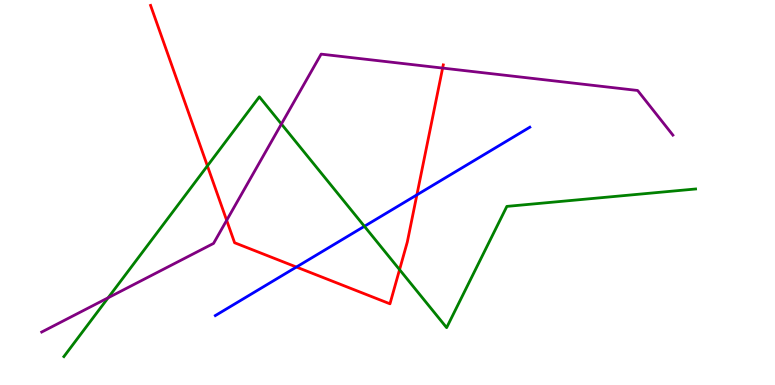[{'lines': ['blue', 'red'], 'intersections': [{'x': 3.82, 'y': 3.06}, {'x': 5.38, 'y': 4.94}]}, {'lines': ['green', 'red'], 'intersections': [{'x': 2.68, 'y': 5.69}, {'x': 5.16, 'y': 3.0}]}, {'lines': ['purple', 'red'], 'intersections': [{'x': 2.92, 'y': 4.28}, {'x': 5.71, 'y': 8.23}]}, {'lines': ['blue', 'green'], 'intersections': [{'x': 4.7, 'y': 4.12}]}, {'lines': ['blue', 'purple'], 'intersections': []}, {'lines': ['green', 'purple'], 'intersections': [{'x': 1.4, 'y': 2.27}, {'x': 3.63, 'y': 6.78}]}]